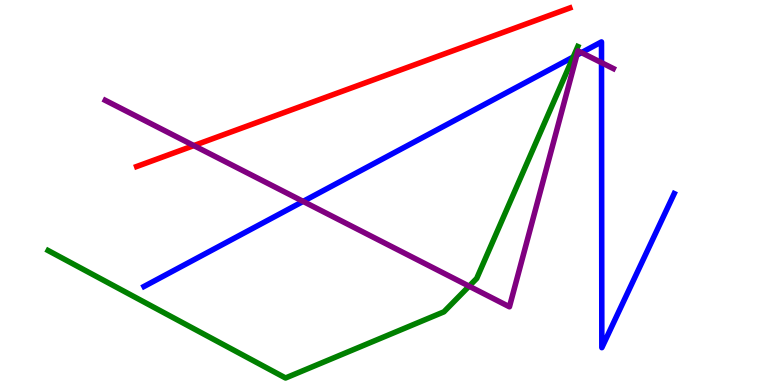[{'lines': ['blue', 'red'], 'intersections': []}, {'lines': ['green', 'red'], 'intersections': []}, {'lines': ['purple', 'red'], 'intersections': [{'x': 2.5, 'y': 6.22}]}, {'lines': ['blue', 'green'], 'intersections': [{'x': 7.4, 'y': 8.52}]}, {'lines': ['blue', 'purple'], 'intersections': [{'x': 3.91, 'y': 4.77}, {'x': 7.44, 'y': 8.57}, {'x': 7.5, 'y': 8.63}, {'x': 7.76, 'y': 8.37}]}, {'lines': ['green', 'purple'], 'intersections': [{'x': 6.05, 'y': 2.57}]}]